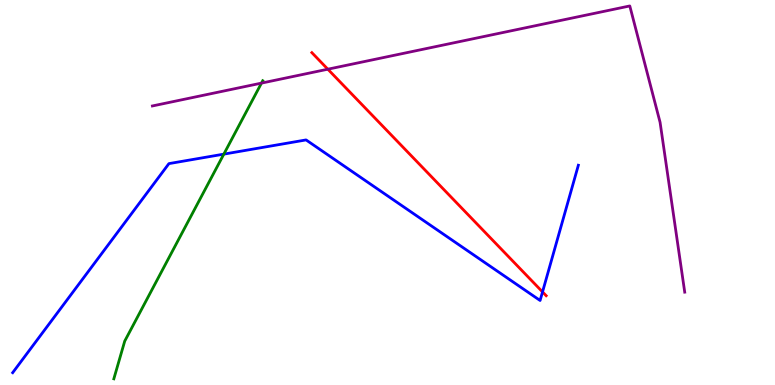[{'lines': ['blue', 'red'], 'intersections': [{'x': 7.0, 'y': 2.42}]}, {'lines': ['green', 'red'], 'intersections': []}, {'lines': ['purple', 'red'], 'intersections': [{'x': 4.23, 'y': 8.2}]}, {'lines': ['blue', 'green'], 'intersections': [{'x': 2.89, 'y': 6.0}]}, {'lines': ['blue', 'purple'], 'intersections': []}, {'lines': ['green', 'purple'], 'intersections': [{'x': 3.37, 'y': 7.84}]}]